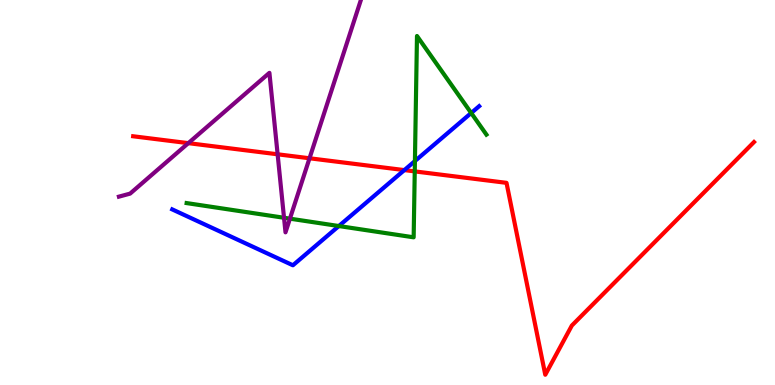[{'lines': ['blue', 'red'], 'intersections': [{'x': 5.22, 'y': 5.58}]}, {'lines': ['green', 'red'], 'intersections': [{'x': 5.35, 'y': 5.55}]}, {'lines': ['purple', 'red'], 'intersections': [{'x': 2.43, 'y': 6.28}, {'x': 3.58, 'y': 5.99}, {'x': 3.99, 'y': 5.89}]}, {'lines': ['blue', 'green'], 'intersections': [{'x': 4.37, 'y': 4.13}, {'x': 5.35, 'y': 5.82}, {'x': 6.08, 'y': 7.07}]}, {'lines': ['blue', 'purple'], 'intersections': []}, {'lines': ['green', 'purple'], 'intersections': [{'x': 3.66, 'y': 4.34}, {'x': 3.74, 'y': 4.32}]}]